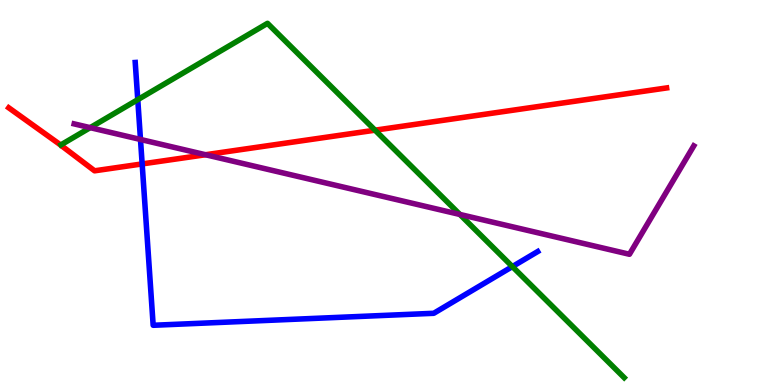[{'lines': ['blue', 'red'], 'intersections': [{'x': 1.83, 'y': 5.74}]}, {'lines': ['green', 'red'], 'intersections': [{'x': 4.84, 'y': 6.62}]}, {'lines': ['purple', 'red'], 'intersections': [{'x': 2.65, 'y': 5.98}]}, {'lines': ['blue', 'green'], 'intersections': [{'x': 1.78, 'y': 7.41}, {'x': 6.61, 'y': 3.08}]}, {'lines': ['blue', 'purple'], 'intersections': [{'x': 1.81, 'y': 6.38}]}, {'lines': ['green', 'purple'], 'intersections': [{'x': 1.16, 'y': 6.68}, {'x': 5.93, 'y': 4.43}]}]